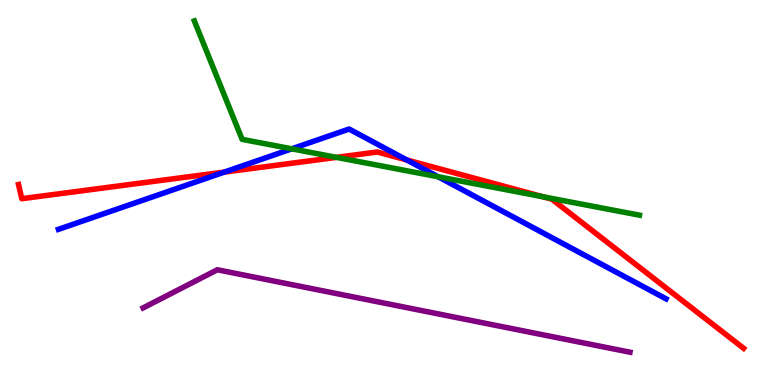[{'lines': ['blue', 'red'], 'intersections': [{'x': 2.9, 'y': 5.53}, {'x': 5.25, 'y': 5.85}]}, {'lines': ['green', 'red'], 'intersections': [{'x': 4.34, 'y': 5.91}, {'x': 7.01, 'y': 4.89}]}, {'lines': ['purple', 'red'], 'intersections': []}, {'lines': ['blue', 'green'], 'intersections': [{'x': 3.76, 'y': 6.13}, {'x': 5.65, 'y': 5.41}]}, {'lines': ['blue', 'purple'], 'intersections': []}, {'lines': ['green', 'purple'], 'intersections': []}]